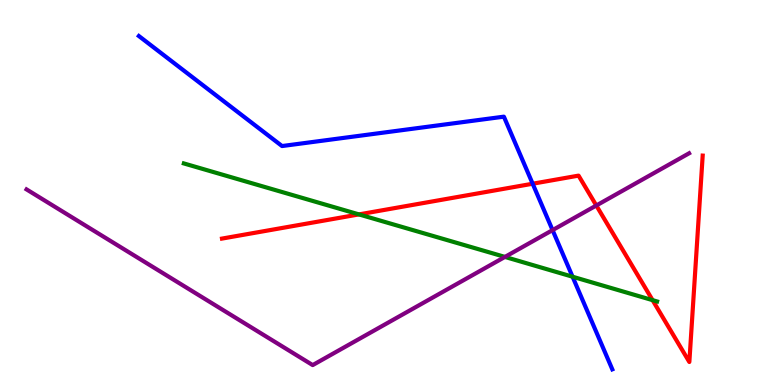[{'lines': ['blue', 'red'], 'intersections': [{'x': 6.87, 'y': 5.23}]}, {'lines': ['green', 'red'], 'intersections': [{'x': 4.63, 'y': 4.43}, {'x': 8.42, 'y': 2.2}]}, {'lines': ['purple', 'red'], 'intersections': [{'x': 7.69, 'y': 4.66}]}, {'lines': ['blue', 'green'], 'intersections': [{'x': 7.39, 'y': 2.81}]}, {'lines': ['blue', 'purple'], 'intersections': [{'x': 7.13, 'y': 4.02}]}, {'lines': ['green', 'purple'], 'intersections': [{'x': 6.52, 'y': 3.33}]}]